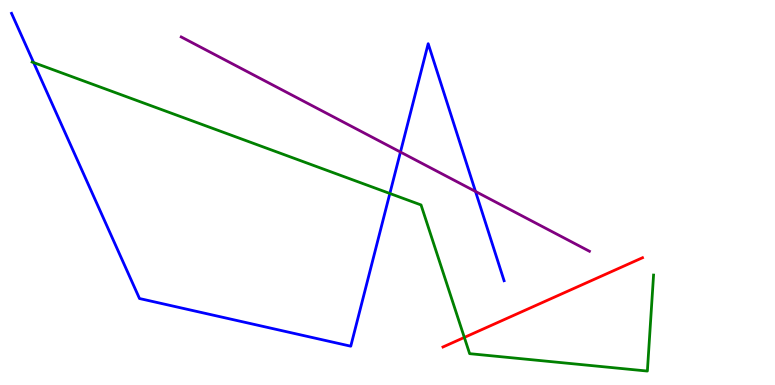[{'lines': ['blue', 'red'], 'intersections': []}, {'lines': ['green', 'red'], 'intersections': [{'x': 5.99, 'y': 1.24}]}, {'lines': ['purple', 'red'], 'intersections': []}, {'lines': ['blue', 'green'], 'intersections': [{'x': 0.434, 'y': 8.37}, {'x': 5.03, 'y': 4.97}]}, {'lines': ['blue', 'purple'], 'intersections': [{'x': 5.17, 'y': 6.05}, {'x': 6.14, 'y': 5.03}]}, {'lines': ['green', 'purple'], 'intersections': []}]